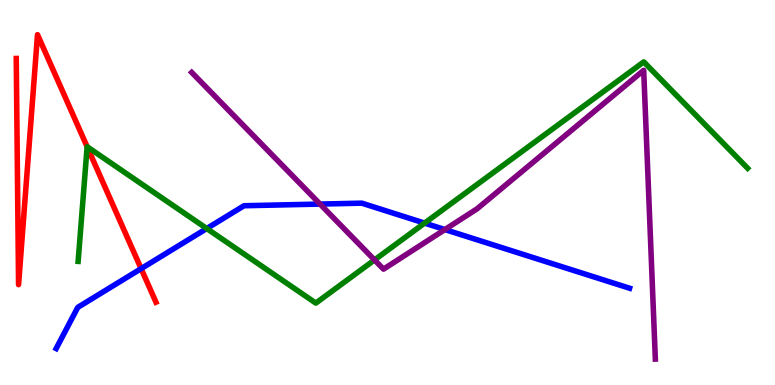[{'lines': ['blue', 'red'], 'intersections': [{'x': 1.82, 'y': 3.02}]}, {'lines': ['green', 'red'], 'intersections': [{'x': 1.12, 'y': 6.19}]}, {'lines': ['purple', 'red'], 'intersections': []}, {'lines': ['blue', 'green'], 'intersections': [{'x': 2.67, 'y': 4.06}, {'x': 5.48, 'y': 4.2}]}, {'lines': ['blue', 'purple'], 'intersections': [{'x': 4.13, 'y': 4.7}, {'x': 5.74, 'y': 4.04}]}, {'lines': ['green', 'purple'], 'intersections': [{'x': 4.83, 'y': 3.25}]}]